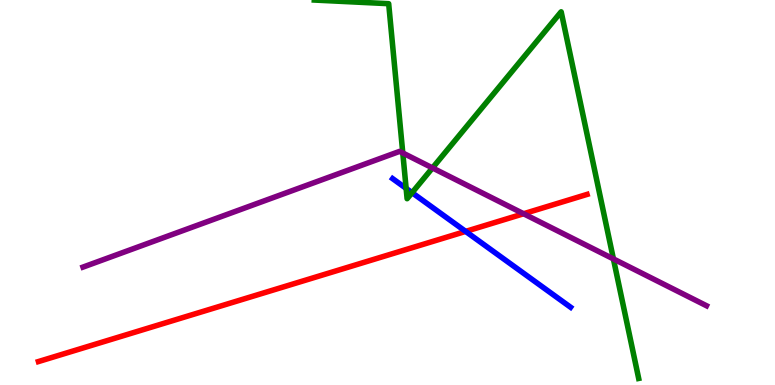[{'lines': ['blue', 'red'], 'intersections': [{'x': 6.01, 'y': 3.99}]}, {'lines': ['green', 'red'], 'intersections': []}, {'lines': ['purple', 'red'], 'intersections': [{'x': 6.76, 'y': 4.45}]}, {'lines': ['blue', 'green'], 'intersections': [{'x': 5.24, 'y': 5.11}, {'x': 5.32, 'y': 5.0}]}, {'lines': ['blue', 'purple'], 'intersections': []}, {'lines': ['green', 'purple'], 'intersections': [{'x': 5.2, 'y': 6.03}, {'x': 5.58, 'y': 5.64}, {'x': 7.91, 'y': 3.27}]}]